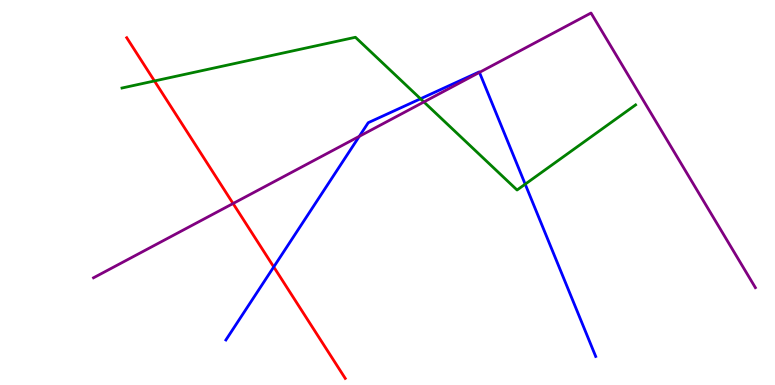[{'lines': ['blue', 'red'], 'intersections': [{'x': 3.53, 'y': 3.07}]}, {'lines': ['green', 'red'], 'intersections': [{'x': 1.99, 'y': 7.9}]}, {'lines': ['purple', 'red'], 'intersections': [{'x': 3.01, 'y': 4.71}]}, {'lines': ['blue', 'green'], 'intersections': [{'x': 5.43, 'y': 7.43}, {'x': 6.78, 'y': 5.22}]}, {'lines': ['blue', 'purple'], 'intersections': [{'x': 4.64, 'y': 6.46}, {'x': 6.19, 'y': 8.12}]}, {'lines': ['green', 'purple'], 'intersections': [{'x': 5.47, 'y': 7.35}]}]